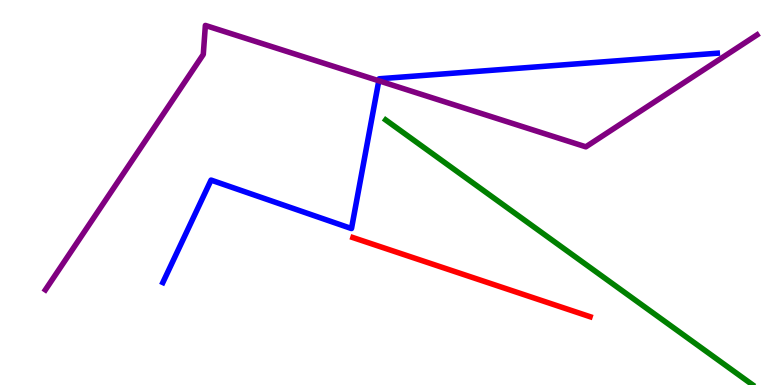[{'lines': ['blue', 'red'], 'intersections': []}, {'lines': ['green', 'red'], 'intersections': []}, {'lines': ['purple', 'red'], 'intersections': []}, {'lines': ['blue', 'green'], 'intersections': []}, {'lines': ['blue', 'purple'], 'intersections': [{'x': 4.89, 'y': 7.9}]}, {'lines': ['green', 'purple'], 'intersections': []}]